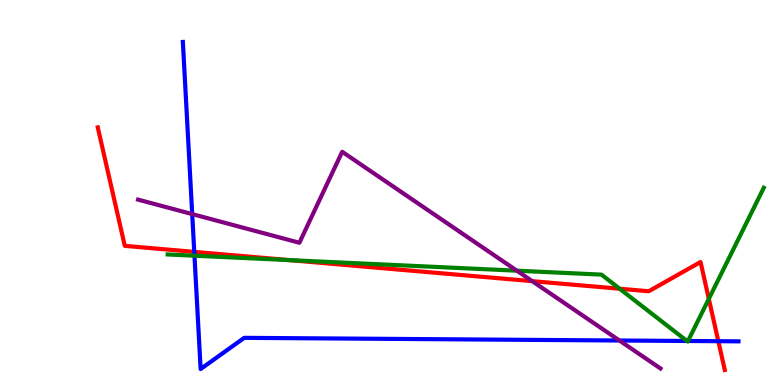[{'lines': ['blue', 'red'], 'intersections': [{'x': 2.51, 'y': 3.46}, {'x': 9.27, 'y': 1.14}]}, {'lines': ['green', 'red'], 'intersections': [{'x': 3.74, 'y': 3.24}, {'x': 8.0, 'y': 2.5}, {'x': 9.15, 'y': 2.24}]}, {'lines': ['purple', 'red'], 'intersections': [{'x': 6.87, 'y': 2.7}]}, {'lines': ['blue', 'green'], 'intersections': [{'x': 2.51, 'y': 3.36}, {'x': 8.86, 'y': 1.14}, {'x': 8.88, 'y': 1.14}]}, {'lines': ['blue', 'purple'], 'intersections': [{'x': 2.48, 'y': 4.44}, {'x': 7.99, 'y': 1.16}]}, {'lines': ['green', 'purple'], 'intersections': [{'x': 6.67, 'y': 2.97}]}]